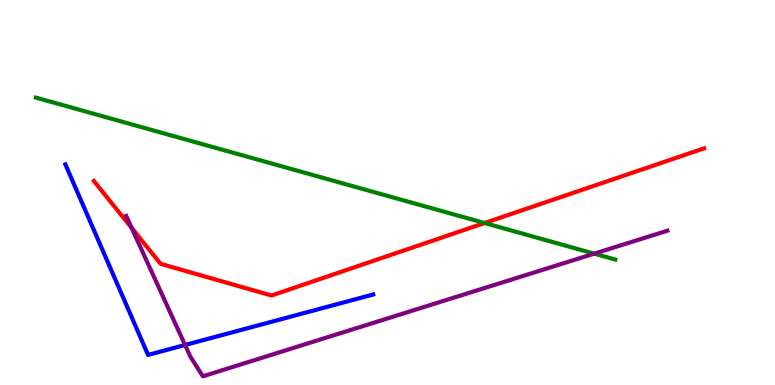[{'lines': ['blue', 'red'], 'intersections': []}, {'lines': ['green', 'red'], 'intersections': [{'x': 6.25, 'y': 4.21}]}, {'lines': ['purple', 'red'], 'intersections': [{'x': 1.7, 'y': 4.08}]}, {'lines': ['blue', 'green'], 'intersections': []}, {'lines': ['blue', 'purple'], 'intersections': [{'x': 2.39, 'y': 1.04}]}, {'lines': ['green', 'purple'], 'intersections': [{'x': 7.67, 'y': 3.41}]}]